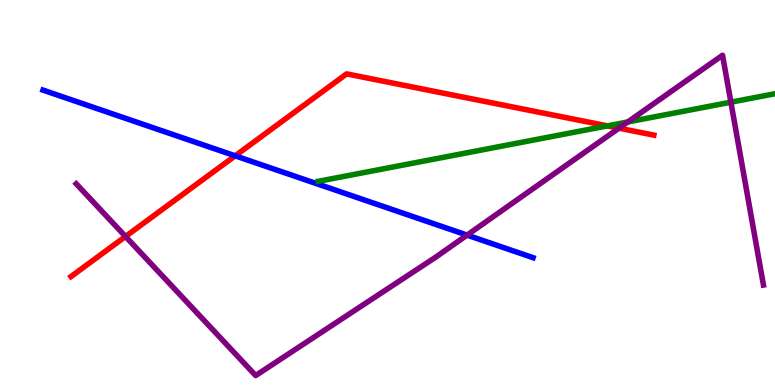[{'lines': ['blue', 'red'], 'intersections': [{'x': 3.03, 'y': 5.95}]}, {'lines': ['green', 'red'], 'intersections': [{'x': 7.84, 'y': 6.73}]}, {'lines': ['purple', 'red'], 'intersections': [{'x': 1.62, 'y': 3.86}, {'x': 7.99, 'y': 6.67}]}, {'lines': ['blue', 'green'], 'intersections': []}, {'lines': ['blue', 'purple'], 'intersections': [{'x': 6.03, 'y': 3.89}]}, {'lines': ['green', 'purple'], 'intersections': [{'x': 8.1, 'y': 6.83}, {'x': 9.43, 'y': 7.35}]}]